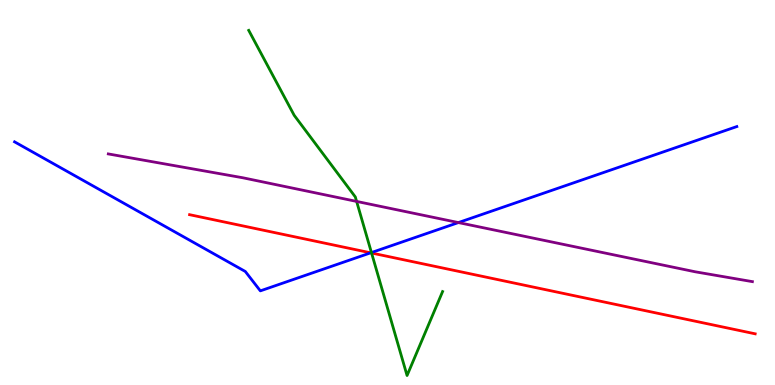[{'lines': ['blue', 'red'], 'intersections': [{'x': 4.78, 'y': 3.43}]}, {'lines': ['green', 'red'], 'intersections': [{'x': 4.79, 'y': 3.43}]}, {'lines': ['purple', 'red'], 'intersections': []}, {'lines': ['blue', 'green'], 'intersections': [{'x': 4.79, 'y': 3.44}]}, {'lines': ['blue', 'purple'], 'intersections': [{'x': 5.91, 'y': 4.22}]}, {'lines': ['green', 'purple'], 'intersections': [{'x': 4.6, 'y': 4.77}]}]